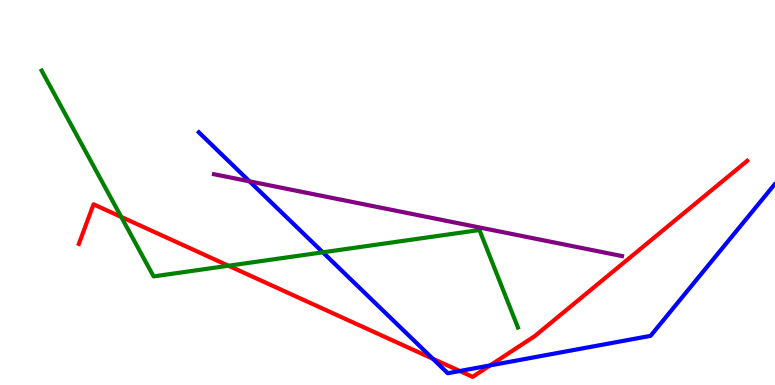[{'lines': ['blue', 'red'], 'intersections': [{'x': 5.58, 'y': 0.683}, {'x': 5.93, 'y': 0.363}, {'x': 6.32, 'y': 0.508}]}, {'lines': ['green', 'red'], 'intersections': [{'x': 1.56, 'y': 4.37}, {'x': 2.95, 'y': 3.1}]}, {'lines': ['purple', 'red'], 'intersections': []}, {'lines': ['blue', 'green'], 'intersections': [{'x': 4.17, 'y': 3.45}]}, {'lines': ['blue', 'purple'], 'intersections': [{'x': 3.22, 'y': 5.29}]}, {'lines': ['green', 'purple'], 'intersections': []}]